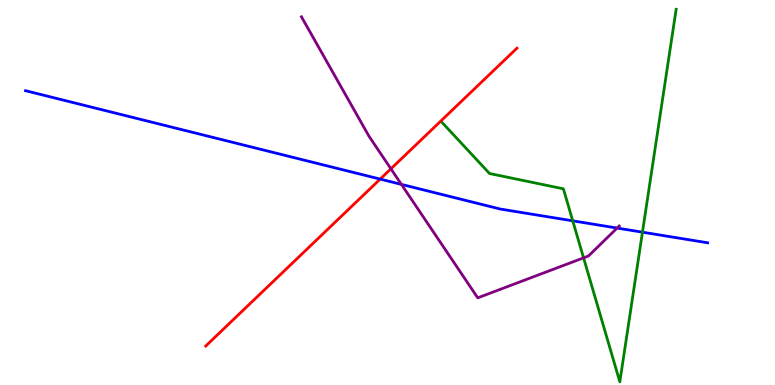[{'lines': ['blue', 'red'], 'intersections': [{'x': 4.91, 'y': 5.35}]}, {'lines': ['green', 'red'], 'intersections': []}, {'lines': ['purple', 'red'], 'intersections': [{'x': 5.04, 'y': 5.62}]}, {'lines': ['blue', 'green'], 'intersections': [{'x': 7.39, 'y': 4.26}, {'x': 8.29, 'y': 3.97}]}, {'lines': ['blue', 'purple'], 'intersections': [{'x': 5.18, 'y': 5.21}, {'x': 7.96, 'y': 4.08}]}, {'lines': ['green', 'purple'], 'intersections': [{'x': 7.53, 'y': 3.3}]}]